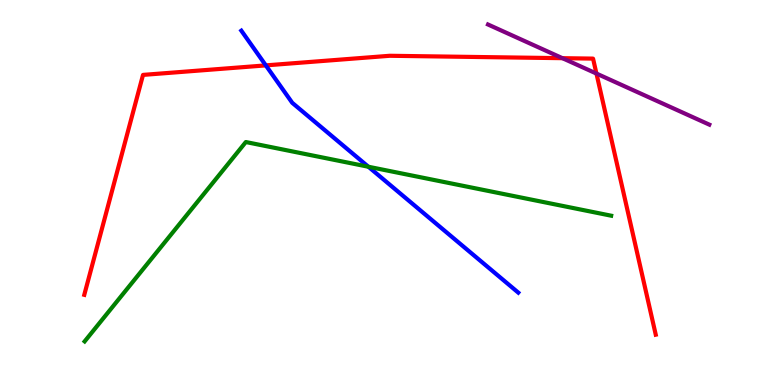[{'lines': ['blue', 'red'], 'intersections': [{'x': 3.43, 'y': 8.3}]}, {'lines': ['green', 'red'], 'intersections': []}, {'lines': ['purple', 'red'], 'intersections': [{'x': 7.26, 'y': 8.49}, {'x': 7.7, 'y': 8.09}]}, {'lines': ['blue', 'green'], 'intersections': [{'x': 4.75, 'y': 5.67}]}, {'lines': ['blue', 'purple'], 'intersections': []}, {'lines': ['green', 'purple'], 'intersections': []}]